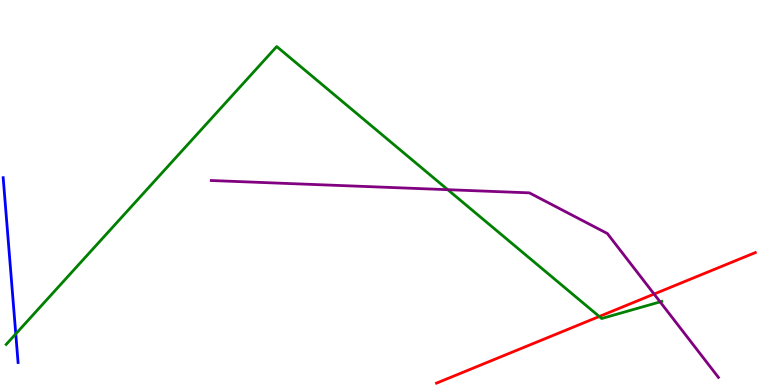[{'lines': ['blue', 'red'], 'intersections': []}, {'lines': ['green', 'red'], 'intersections': [{'x': 7.73, 'y': 1.78}]}, {'lines': ['purple', 'red'], 'intersections': [{'x': 8.44, 'y': 2.36}]}, {'lines': ['blue', 'green'], 'intersections': [{'x': 0.203, 'y': 1.33}]}, {'lines': ['blue', 'purple'], 'intersections': []}, {'lines': ['green', 'purple'], 'intersections': [{'x': 5.78, 'y': 5.07}, {'x': 8.52, 'y': 2.16}]}]